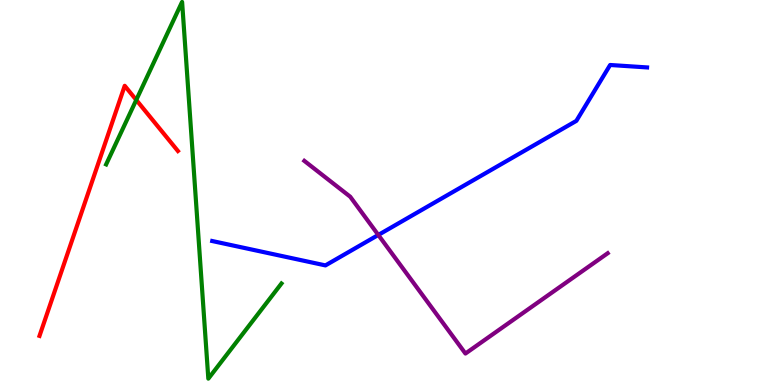[{'lines': ['blue', 'red'], 'intersections': []}, {'lines': ['green', 'red'], 'intersections': [{'x': 1.76, 'y': 7.4}]}, {'lines': ['purple', 'red'], 'intersections': []}, {'lines': ['blue', 'green'], 'intersections': []}, {'lines': ['blue', 'purple'], 'intersections': [{'x': 4.88, 'y': 3.9}]}, {'lines': ['green', 'purple'], 'intersections': []}]